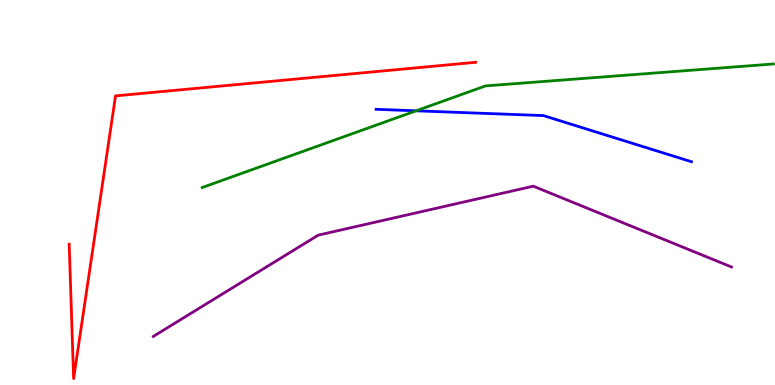[{'lines': ['blue', 'red'], 'intersections': []}, {'lines': ['green', 'red'], 'intersections': []}, {'lines': ['purple', 'red'], 'intersections': []}, {'lines': ['blue', 'green'], 'intersections': [{'x': 5.37, 'y': 7.12}]}, {'lines': ['blue', 'purple'], 'intersections': []}, {'lines': ['green', 'purple'], 'intersections': []}]